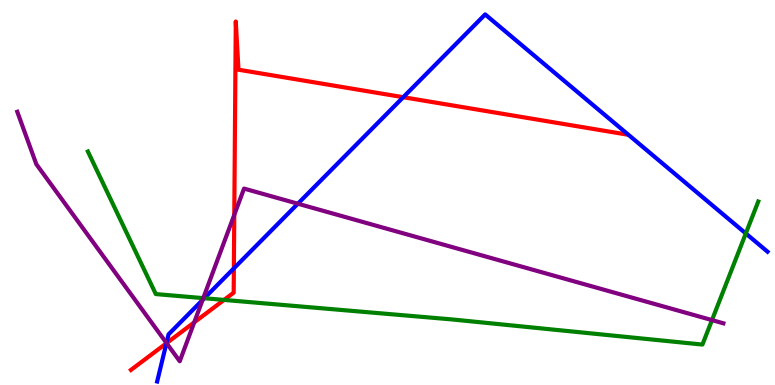[{'lines': ['blue', 'red'], 'intersections': [{'x': 2.15, 'y': 1.08}, {'x': 3.02, 'y': 3.03}, {'x': 5.2, 'y': 7.48}]}, {'lines': ['green', 'red'], 'intersections': [{'x': 2.89, 'y': 2.21}]}, {'lines': ['purple', 'red'], 'intersections': [{'x': 2.15, 'y': 1.09}, {'x': 2.51, 'y': 1.63}, {'x': 3.02, 'y': 4.42}]}, {'lines': ['blue', 'green'], 'intersections': [{'x': 2.64, 'y': 2.25}, {'x': 9.62, 'y': 3.94}]}, {'lines': ['blue', 'purple'], 'intersections': [{'x': 2.15, 'y': 1.09}, {'x': 2.61, 'y': 2.21}, {'x': 3.84, 'y': 4.71}]}, {'lines': ['green', 'purple'], 'intersections': [{'x': 2.62, 'y': 2.26}, {'x': 9.19, 'y': 1.69}]}]